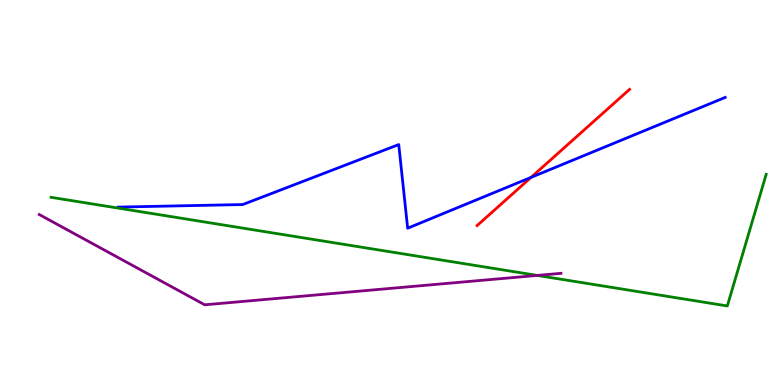[{'lines': ['blue', 'red'], 'intersections': [{'x': 6.85, 'y': 5.39}]}, {'lines': ['green', 'red'], 'intersections': []}, {'lines': ['purple', 'red'], 'intersections': []}, {'lines': ['blue', 'green'], 'intersections': []}, {'lines': ['blue', 'purple'], 'intersections': []}, {'lines': ['green', 'purple'], 'intersections': [{'x': 6.93, 'y': 2.85}]}]